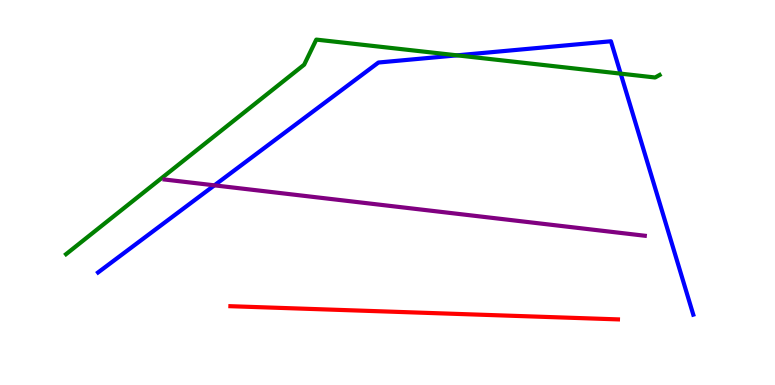[{'lines': ['blue', 'red'], 'intersections': []}, {'lines': ['green', 'red'], 'intersections': []}, {'lines': ['purple', 'red'], 'intersections': []}, {'lines': ['blue', 'green'], 'intersections': [{'x': 5.9, 'y': 8.56}, {'x': 8.01, 'y': 8.09}]}, {'lines': ['blue', 'purple'], 'intersections': [{'x': 2.77, 'y': 5.19}]}, {'lines': ['green', 'purple'], 'intersections': []}]